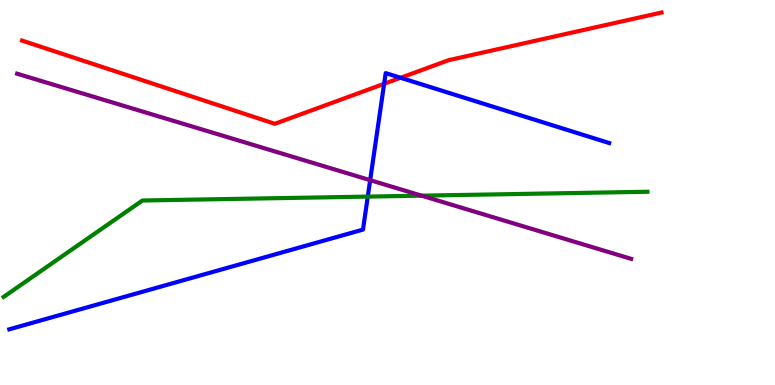[{'lines': ['blue', 'red'], 'intersections': [{'x': 4.96, 'y': 7.82}, {'x': 5.17, 'y': 7.98}]}, {'lines': ['green', 'red'], 'intersections': []}, {'lines': ['purple', 'red'], 'intersections': []}, {'lines': ['blue', 'green'], 'intersections': [{'x': 4.75, 'y': 4.89}]}, {'lines': ['blue', 'purple'], 'intersections': [{'x': 4.78, 'y': 5.32}]}, {'lines': ['green', 'purple'], 'intersections': [{'x': 5.44, 'y': 4.92}]}]